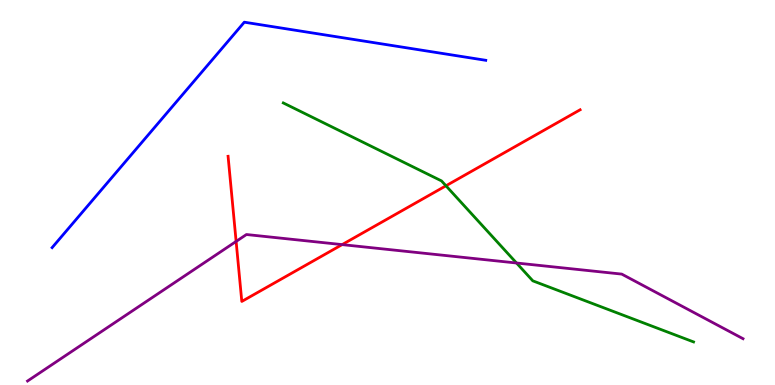[{'lines': ['blue', 'red'], 'intersections': []}, {'lines': ['green', 'red'], 'intersections': [{'x': 5.75, 'y': 5.17}]}, {'lines': ['purple', 'red'], 'intersections': [{'x': 3.05, 'y': 3.73}, {'x': 4.41, 'y': 3.65}]}, {'lines': ['blue', 'green'], 'intersections': []}, {'lines': ['blue', 'purple'], 'intersections': []}, {'lines': ['green', 'purple'], 'intersections': [{'x': 6.66, 'y': 3.17}]}]